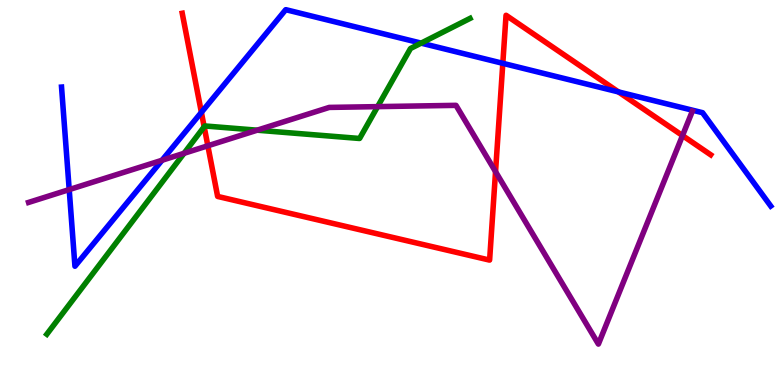[{'lines': ['blue', 'red'], 'intersections': [{'x': 2.6, 'y': 7.08}, {'x': 6.49, 'y': 8.36}, {'x': 7.98, 'y': 7.61}]}, {'lines': ['green', 'red'], 'intersections': [{'x': 2.63, 'y': 6.71}]}, {'lines': ['purple', 'red'], 'intersections': [{'x': 2.68, 'y': 6.21}, {'x': 6.39, 'y': 5.54}, {'x': 8.81, 'y': 6.48}]}, {'lines': ['blue', 'green'], 'intersections': [{'x': 5.43, 'y': 8.88}]}, {'lines': ['blue', 'purple'], 'intersections': [{'x': 0.893, 'y': 5.08}, {'x': 2.09, 'y': 5.84}]}, {'lines': ['green', 'purple'], 'intersections': [{'x': 2.37, 'y': 6.02}, {'x': 3.32, 'y': 6.62}, {'x': 4.87, 'y': 7.23}]}]